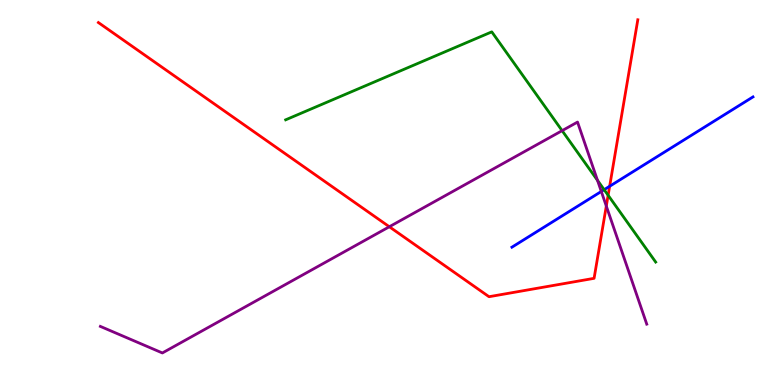[{'lines': ['blue', 'red'], 'intersections': [{'x': 7.87, 'y': 5.16}]}, {'lines': ['green', 'red'], 'intersections': [{'x': 7.85, 'y': 4.93}]}, {'lines': ['purple', 'red'], 'intersections': [{'x': 5.02, 'y': 4.11}, {'x': 7.82, 'y': 4.65}]}, {'lines': ['blue', 'green'], 'intersections': [{'x': 7.8, 'y': 5.07}]}, {'lines': ['blue', 'purple'], 'intersections': [{'x': 7.76, 'y': 5.03}]}, {'lines': ['green', 'purple'], 'intersections': [{'x': 7.25, 'y': 6.61}, {'x': 7.71, 'y': 5.32}]}]